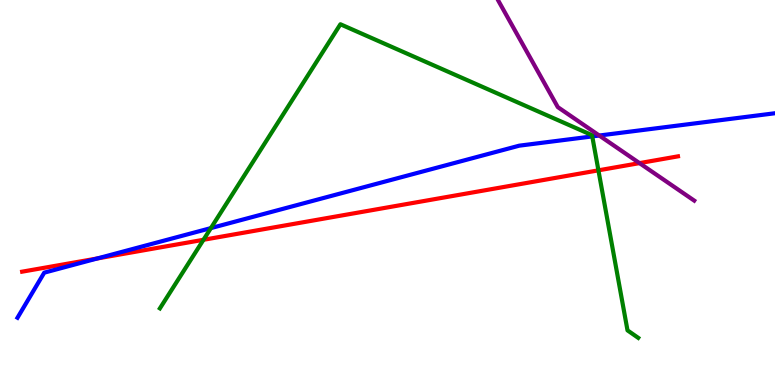[{'lines': ['blue', 'red'], 'intersections': [{'x': 1.26, 'y': 3.29}]}, {'lines': ['green', 'red'], 'intersections': [{'x': 2.63, 'y': 3.77}, {'x': 7.72, 'y': 5.58}]}, {'lines': ['purple', 'red'], 'intersections': [{'x': 8.25, 'y': 5.76}]}, {'lines': ['blue', 'green'], 'intersections': [{'x': 2.72, 'y': 4.08}, {'x': 7.64, 'y': 6.46}]}, {'lines': ['blue', 'purple'], 'intersections': [{'x': 7.73, 'y': 6.48}]}, {'lines': ['green', 'purple'], 'intersections': []}]